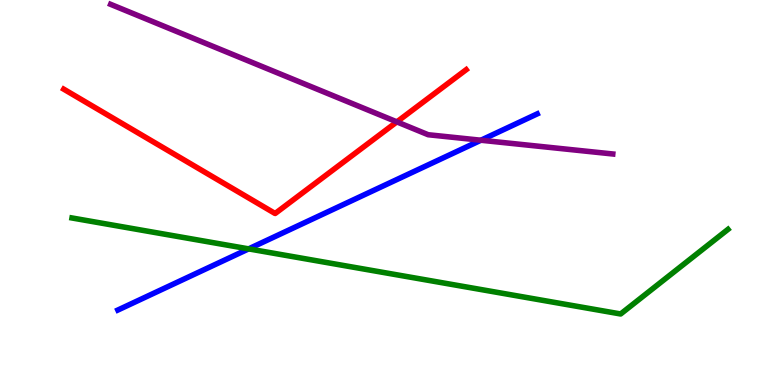[{'lines': ['blue', 'red'], 'intersections': []}, {'lines': ['green', 'red'], 'intersections': []}, {'lines': ['purple', 'red'], 'intersections': [{'x': 5.12, 'y': 6.83}]}, {'lines': ['blue', 'green'], 'intersections': [{'x': 3.21, 'y': 3.54}]}, {'lines': ['blue', 'purple'], 'intersections': [{'x': 6.21, 'y': 6.36}]}, {'lines': ['green', 'purple'], 'intersections': []}]